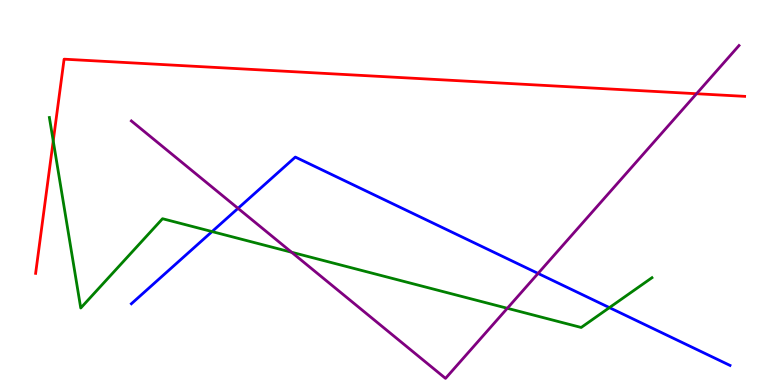[{'lines': ['blue', 'red'], 'intersections': []}, {'lines': ['green', 'red'], 'intersections': [{'x': 0.687, 'y': 6.34}]}, {'lines': ['purple', 'red'], 'intersections': [{'x': 8.99, 'y': 7.57}]}, {'lines': ['blue', 'green'], 'intersections': [{'x': 2.74, 'y': 3.98}, {'x': 7.86, 'y': 2.01}]}, {'lines': ['blue', 'purple'], 'intersections': [{'x': 3.07, 'y': 4.59}, {'x': 6.94, 'y': 2.9}]}, {'lines': ['green', 'purple'], 'intersections': [{'x': 3.76, 'y': 3.45}, {'x': 6.55, 'y': 1.99}]}]